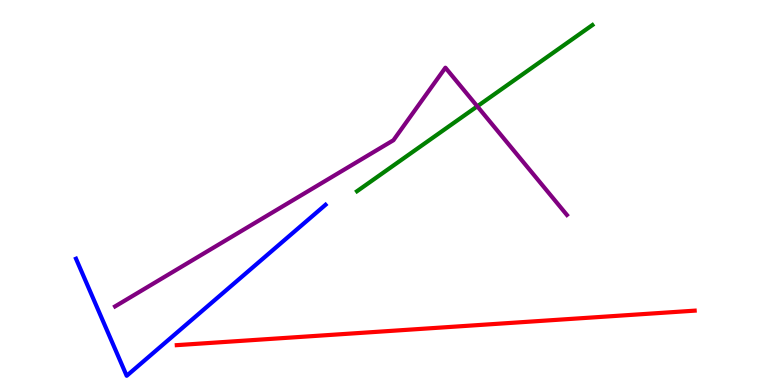[{'lines': ['blue', 'red'], 'intersections': []}, {'lines': ['green', 'red'], 'intersections': []}, {'lines': ['purple', 'red'], 'intersections': []}, {'lines': ['blue', 'green'], 'intersections': []}, {'lines': ['blue', 'purple'], 'intersections': []}, {'lines': ['green', 'purple'], 'intersections': [{'x': 6.16, 'y': 7.24}]}]